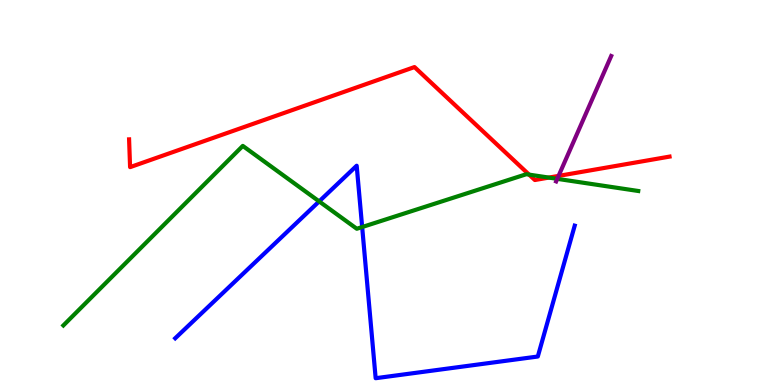[{'lines': ['blue', 'red'], 'intersections': []}, {'lines': ['green', 'red'], 'intersections': [{'x': 6.83, 'y': 5.46}, {'x': 7.08, 'y': 5.39}]}, {'lines': ['purple', 'red'], 'intersections': [{'x': 7.21, 'y': 5.43}]}, {'lines': ['blue', 'green'], 'intersections': [{'x': 4.12, 'y': 4.77}, {'x': 4.67, 'y': 4.1}]}, {'lines': ['blue', 'purple'], 'intersections': []}, {'lines': ['green', 'purple'], 'intersections': [{'x': 7.19, 'y': 5.35}]}]